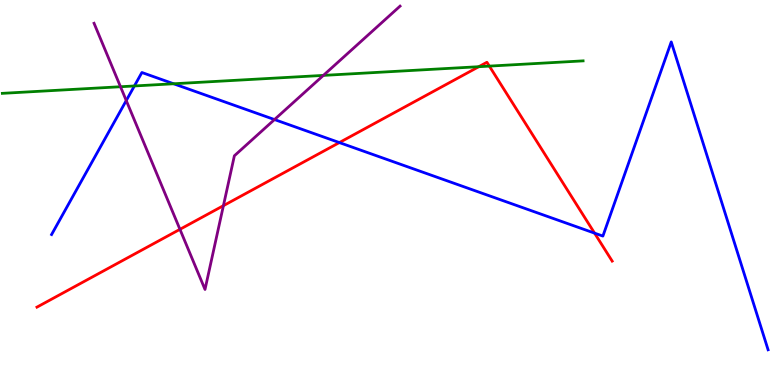[{'lines': ['blue', 'red'], 'intersections': [{'x': 4.38, 'y': 6.3}, {'x': 7.67, 'y': 3.94}]}, {'lines': ['green', 'red'], 'intersections': [{'x': 6.18, 'y': 8.27}, {'x': 6.31, 'y': 8.28}]}, {'lines': ['purple', 'red'], 'intersections': [{'x': 2.32, 'y': 4.04}, {'x': 2.88, 'y': 4.66}]}, {'lines': ['blue', 'green'], 'intersections': [{'x': 1.73, 'y': 7.77}, {'x': 2.24, 'y': 7.82}]}, {'lines': ['blue', 'purple'], 'intersections': [{'x': 1.63, 'y': 7.39}, {'x': 3.54, 'y': 6.89}]}, {'lines': ['green', 'purple'], 'intersections': [{'x': 1.55, 'y': 7.75}, {'x': 4.17, 'y': 8.04}]}]